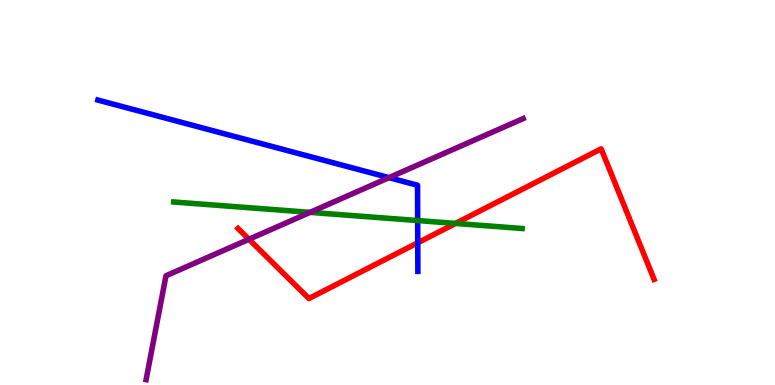[{'lines': ['blue', 'red'], 'intersections': [{'x': 5.39, 'y': 3.69}]}, {'lines': ['green', 'red'], 'intersections': [{'x': 5.88, 'y': 4.2}]}, {'lines': ['purple', 'red'], 'intersections': [{'x': 3.21, 'y': 3.79}]}, {'lines': ['blue', 'green'], 'intersections': [{'x': 5.39, 'y': 4.27}]}, {'lines': ['blue', 'purple'], 'intersections': [{'x': 5.02, 'y': 5.39}]}, {'lines': ['green', 'purple'], 'intersections': [{'x': 4.0, 'y': 4.48}]}]